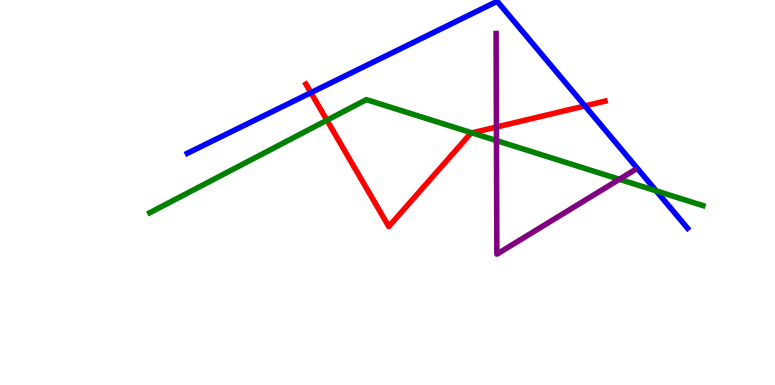[{'lines': ['blue', 'red'], 'intersections': [{'x': 4.01, 'y': 7.59}, {'x': 7.55, 'y': 7.25}]}, {'lines': ['green', 'red'], 'intersections': [{'x': 4.22, 'y': 6.88}, {'x': 6.09, 'y': 6.55}]}, {'lines': ['purple', 'red'], 'intersections': [{'x': 6.41, 'y': 6.7}]}, {'lines': ['blue', 'green'], 'intersections': [{'x': 8.47, 'y': 5.04}]}, {'lines': ['blue', 'purple'], 'intersections': []}, {'lines': ['green', 'purple'], 'intersections': [{'x': 6.41, 'y': 6.35}, {'x': 7.99, 'y': 5.34}]}]